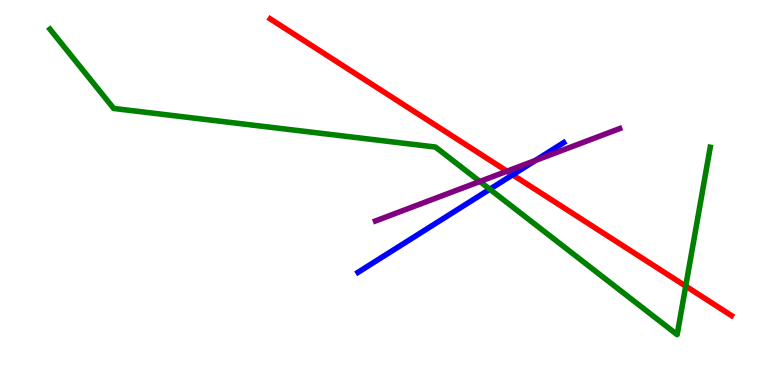[{'lines': ['blue', 'red'], 'intersections': [{'x': 6.61, 'y': 5.46}]}, {'lines': ['green', 'red'], 'intersections': [{'x': 8.85, 'y': 2.57}]}, {'lines': ['purple', 'red'], 'intersections': [{'x': 6.54, 'y': 5.55}]}, {'lines': ['blue', 'green'], 'intersections': [{'x': 6.32, 'y': 5.09}]}, {'lines': ['blue', 'purple'], 'intersections': [{'x': 6.91, 'y': 5.83}]}, {'lines': ['green', 'purple'], 'intersections': [{'x': 6.19, 'y': 5.29}]}]